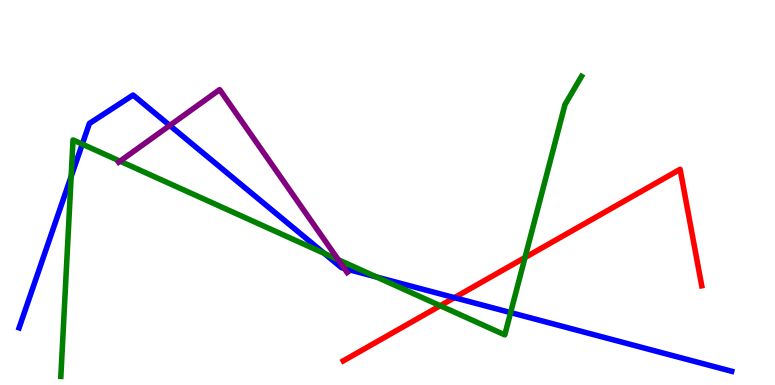[{'lines': ['blue', 'red'], 'intersections': [{'x': 5.86, 'y': 2.27}]}, {'lines': ['green', 'red'], 'intersections': [{'x': 5.68, 'y': 2.06}, {'x': 6.77, 'y': 3.31}]}, {'lines': ['purple', 'red'], 'intersections': []}, {'lines': ['blue', 'green'], 'intersections': [{'x': 0.918, 'y': 5.41}, {'x': 1.06, 'y': 6.26}, {'x': 4.18, 'y': 3.42}, {'x': 4.86, 'y': 2.8}, {'x': 6.59, 'y': 1.88}]}, {'lines': ['blue', 'purple'], 'intersections': [{'x': 2.19, 'y': 6.74}, {'x': 4.44, 'y': 3.03}]}, {'lines': ['green', 'purple'], 'intersections': [{'x': 1.55, 'y': 5.81}, {'x': 4.36, 'y': 3.25}]}]